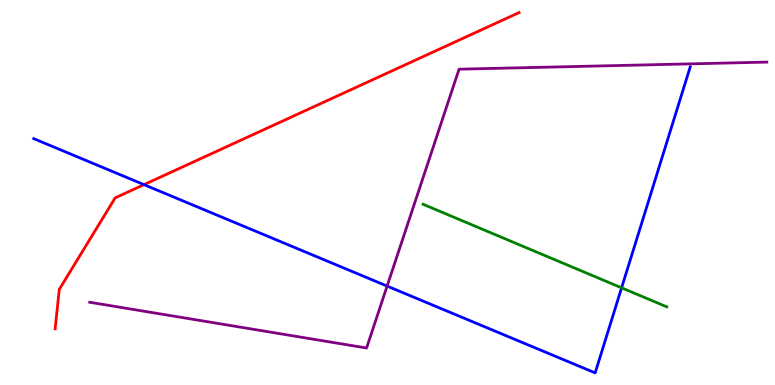[{'lines': ['blue', 'red'], 'intersections': [{'x': 1.86, 'y': 5.2}]}, {'lines': ['green', 'red'], 'intersections': []}, {'lines': ['purple', 'red'], 'intersections': []}, {'lines': ['blue', 'green'], 'intersections': [{'x': 8.02, 'y': 2.52}]}, {'lines': ['blue', 'purple'], 'intersections': [{'x': 4.99, 'y': 2.57}]}, {'lines': ['green', 'purple'], 'intersections': []}]